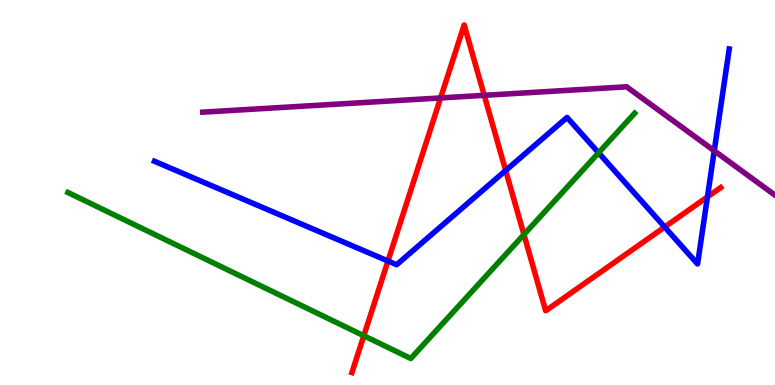[{'lines': ['blue', 'red'], 'intersections': [{'x': 5.01, 'y': 3.22}, {'x': 6.52, 'y': 5.57}, {'x': 8.58, 'y': 4.1}, {'x': 9.13, 'y': 4.89}]}, {'lines': ['green', 'red'], 'intersections': [{'x': 4.69, 'y': 1.28}, {'x': 6.76, 'y': 3.91}]}, {'lines': ['purple', 'red'], 'intersections': [{'x': 5.69, 'y': 7.46}, {'x': 6.25, 'y': 7.52}]}, {'lines': ['blue', 'green'], 'intersections': [{'x': 7.72, 'y': 6.03}]}, {'lines': ['blue', 'purple'], 'intersections': [{'x': 9.22, 'y': 6.08}]}, {'lines': ['green', 'purple'], 'intersections': []}]